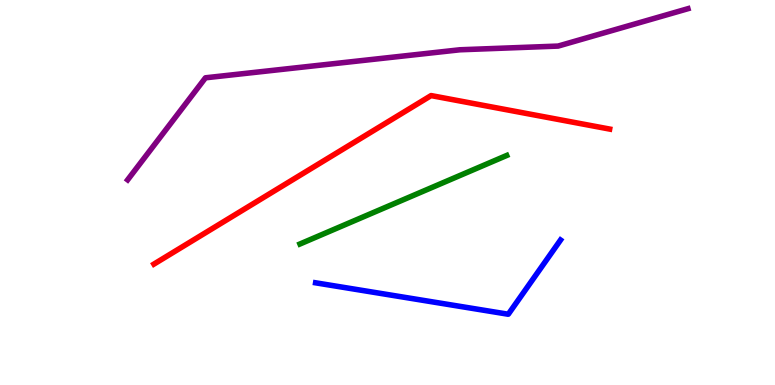[{'lines': ['blue', 'red'], 'intersections': []}, {'lines': ['green', 'red'], 'intersections': []}, {'lines': ['purple', 'red'], 'intersections': []}, {'lines': ['blue', 'green'], 'intersections': []}, {'lines': ['blue', 'purple'], 'intersections': []}, {'lines': ['green', 'purple'], 'intersections': []}]